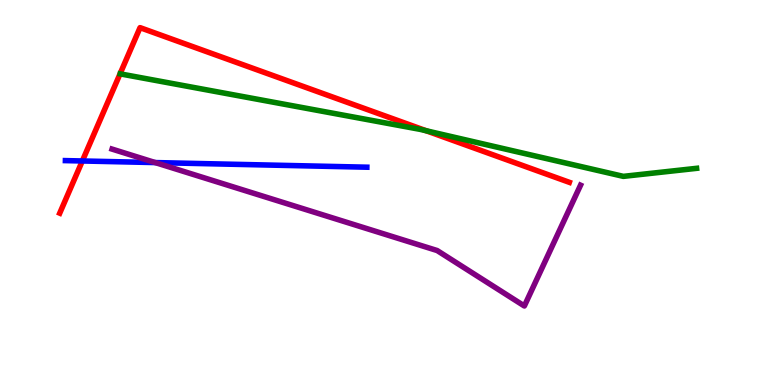[{'lines': ['blue', 'red'], 'intersections': [{'x': 1.06, 'y': 5.82}]}, {'lines': ['green', 'red'], 'intersections': [{'x': 5.5, 'y': 6.6}]}, {'lines': ['purple', 'red'], 'intersections': []}, {'lines': ['blue', 'green'], 'intersections': []}, {'lines': ['blue', 'purple'], 'intersections': [{'x': 2.0, 'y': 5.78}]}, {'lines': ['green', 'purple'], 'intersections': []}]